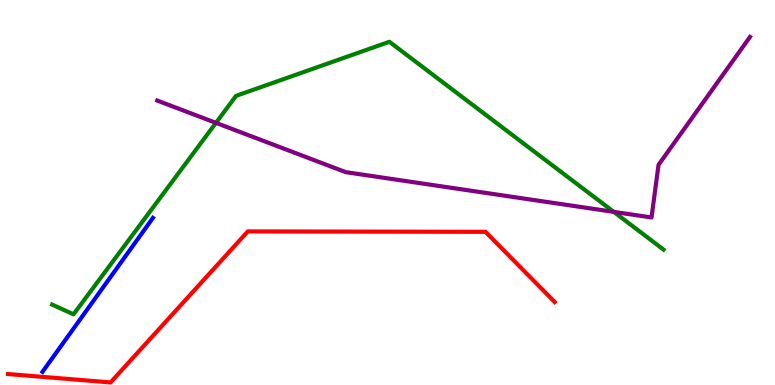[{'lines': ['blue', 'red'], 'intersections': []}, {'lines': ['green', 'red'], 'intersections': []}, {'lines': ['purple', 'red'], 'intersections': []}, {'lines': ['blue', 'green'], 'intersections': []}, {'lines': ['blue', 'purple'], 'intersections': []}, {'lines': ['green', 'purple'], 'intersections': [{'x': 2.79, 'y': 6.81}, {'x': 7.92, 'y': 4.5}]}]